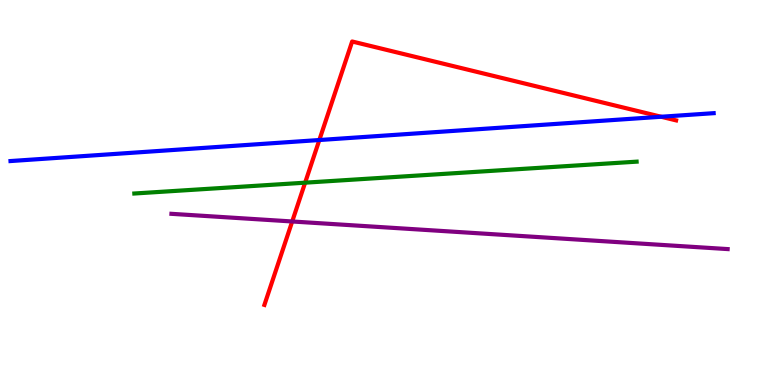[{'lines': ['blue', 'red'], 'intersections': [{'x': 4.12, 'y': 6.36}, {'x': 8.53, 'y': 6.97}]}, {'lines': ['green', 'red'], 'intersections': [{'x': 3.94, 'y': 5.26}]}, {'lines': ['purple', 'red'], 'intersections': [{'x': 3.77, 'y': 4.25}]}, {'lines': ['blue', 'green'], 'intersections': []}, {'lines': ['blue', 'purple'], 'intersections': []}, {'lines': ['green', 'purple'], 'intersections': []}]